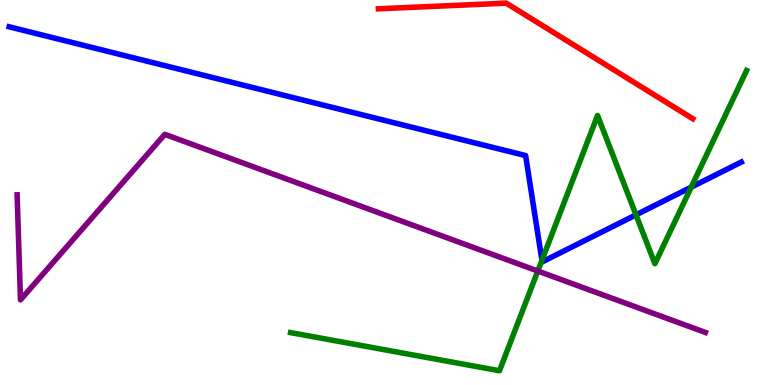[{'lines': ['blue', 'red'], 'intersections': []}, {'lines': ['green', 'red'], 'intersections': []}, {'lines': ['purple', 'red'], 'intersections': []}, {'lines': ['blue', 'green'], 'intersections': [{'x': 6.99, 'y': 3.24}, {'x': 8.21, 'y': 4.42}, {'x': 8.92, 'y': 5.14}]}, {'lines': ['blue', 'purple'], 'intersections': []}, {'lines': ['green', 'purple'], 'intersections': [{'x': 6.94, 'y': 2.96}]}]